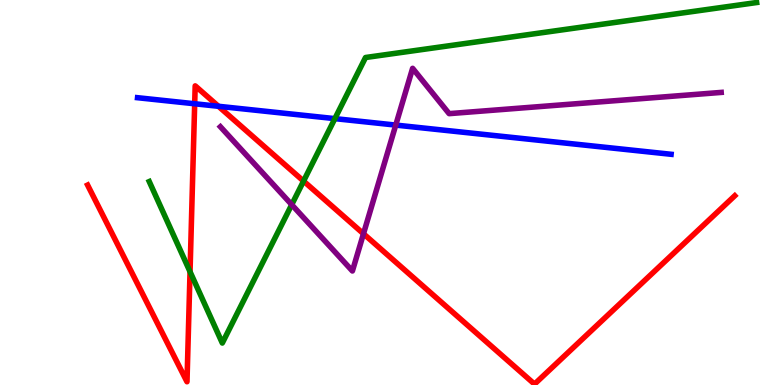[{'lines': ['blue', 'red'], 'intersections': [{'x': 2.51, 'y': 7.3}, {'x': 2.82, 'y': 7.24}]}, {'lines': ['green', 'red'], 'intersections': [{'x': 2.45, 'y': 2.94}, {'x': 3.92, 'y': 5.3}]}, {'lines': ['purple', 'red'], 'intersections': [{'x': 4.69, 'y': 3.93}]}, {'lines': ['blue', 'green'], 'intersections': [{'x': 4.32, 'y': 6.92}]}, {'lines': ['blue', 'purple'], 'intersections': [{'x': 5.11, 'y': 6.75}]}, {'lines': ['green', 'purple'], 'intersections': [{'x': 3.76, 'y': 4.68}]}]